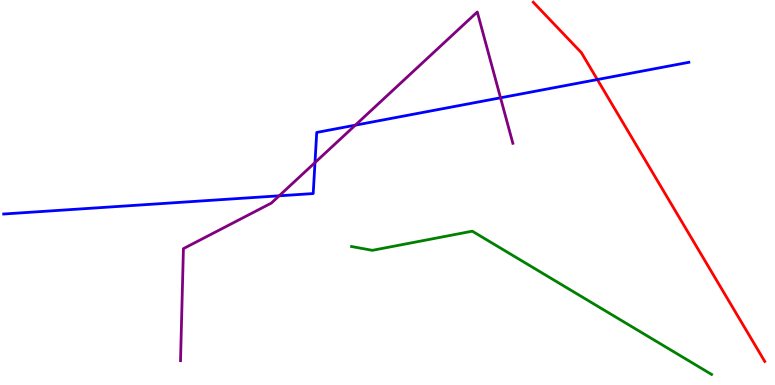[{'lines': ['blue', 'red'], 'intersections': [{'x': 7.71, 'y': 7.93}]}, {'lines': ['green', 'red'], 'intersections': []}, {'lines': ['purple', 'red'], 'intersections': []}, {'lines': ['blue', 'green'], 'intersections': []}, {'lines': ['blue', 'purple'], 'intersections': [{'x': 3.6, 'y': 4.91}, {'x': 4.06, 'y': 5.78}, {'x': 4.58, 'y': 6.75}, {'x': 6.46, 'y': 7.46}]}, {'lines': ['green', 'purple'], 'intersections': []}]